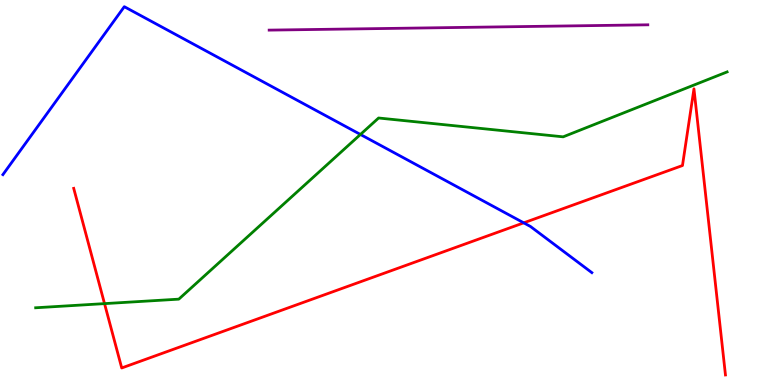[{'lines': ['blue', 'red'], 'intersections': [{'x': 6.76, 'y': 4.21}]}, {'lines': ['green', 'red'], 'intersections': [{'x': 1.35, 'y': 2.11}]}, {'lines': ['purple', 'red'], 'intersections': []}, {'lines': ['blue', 'green'], 'intersections': [{'x': 4.65, 'y': 6.51}]}, {'lines': ['blue', 'purple'], 'intersections': []}, {'lines': ['green', 'purple'], 'intersections': []}]